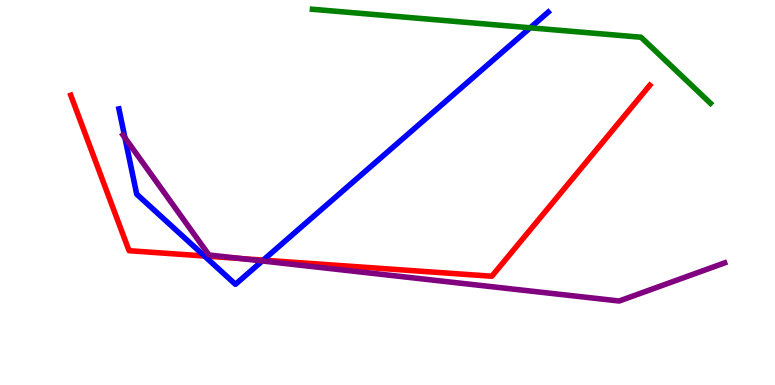[{'lines': ['blue', 'red'], 'intersections': [{'x': 2.64, 'y': 3.35}, {'x': 3.4, 'y': 3.24}]}, {'lines': ['green', 'red'], 'intersections': []}, {'lines': ['purple', 'red'], 'intersections': [{'x': 3.12, 'y': 3.28}]}, {'lines': ['blue', 'green'], 'intersections': [{'x': 6.84, 'y': 9.28}]}, {'lines': ['blue', 'purple'], 'intersections': [{'x': 1.61, 'y': 6.42}, {'x': 3.38, 'y': 3.22}]}, {'lines': ['green', 'purple'], 'intersections': []}]